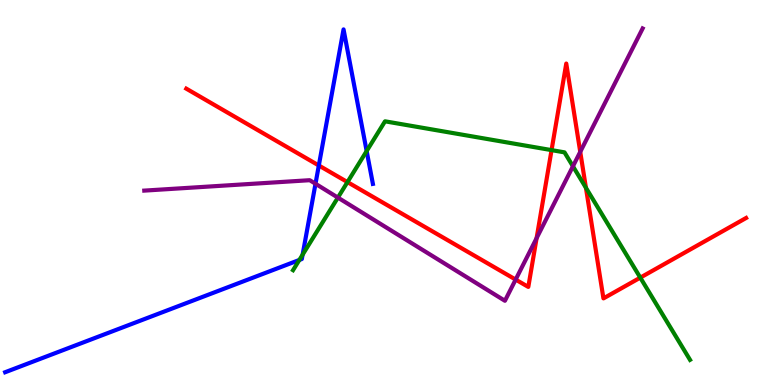[{'lines': ['blue', 'red'], 'intersections': [{'x': 4.11, 'y': 5.7}]}, {'lines': ['green', 'red'], 'intersections': [{'x': 4.48, 'y': 5.27}, {'x': 7.12, 'y': 6.1}, {'x': 7.56, 'y': 5.12}, {'x': 8.26, 'y': 2.79}]}, {'lines': ['purple', 'red'], 'intersections': [{'x': 6.65, 'y': 2.74}, {'x': 6.92, 'y': 3.81}, {'x': 7.49, 'y': 6.06}]}, {'lines': ['blue', 'green'], 'intersections': [{'x': 3.86, 'y': 3.25}, {'x': 3.9, 'y': 3.38}, {'x': 4.73, 'y': 6.08}]}, {'lines': ['blue', 'purple'], 'intersections': [{'x': 4.07, 'y': 5.23}]}, {'lines': ['green', 'purple'], 'intersections': [{'x': 4.36, 'y': 4.87}, {'x': 7.39, 'y': 5.68}]}]